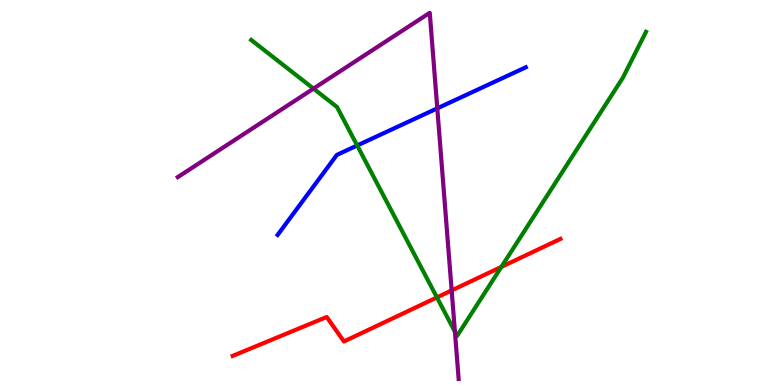[{'lines': ['blue', 'red'], 'intersections': []}, {'lines': ['green', 'red'], 'intersections': [{'x': 5.64, 'y': 2.27}, {'x': 6.47, 'y': 3.07}]}, {'lines': ['purple', 'red'], 'intersections': [{'x': 5.83, 'y': 2.46}]}, {'lines': ['blue', 'green'], 'intersections': [{'x': 4.61, 'y': 6.22}]}, {'lines': ['blue', 'purple'], 'intersections': [{'x': 5.64, 'y': 7.19}]}, {'lines': ['green', 'purple'], 'intersections': [{'x': 4.04, 'y': 7.7}, {'x': 5.87, 'y': 1.39}]}]